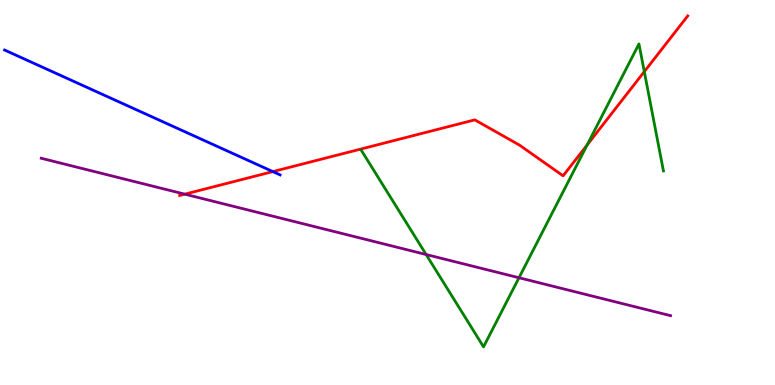[{'lines': ['blue', 'red'], 'intersections': [{'x': 3.52, 'y': 5.54}]}, {'lines': ['green', 'red'], 'intersections': [{'x': 7.58, 'y': 6.23}, {'x': 8.31, 'y': 8.14}]}, {'lines': ['purple', 'red'], 'intersections': [{'x': 2.38, 'y': 4.96}]}, {'lines': ['blue', 'green'], 'intersections': []}, {'lines': ['blue', 'purple'], 'intersections': []}, {'lines': ['green', 'purple'], 'intersections': [{'x': 5.5, 'y': 3.39}, {'x': 6.7, 'y': 2.79}]}]